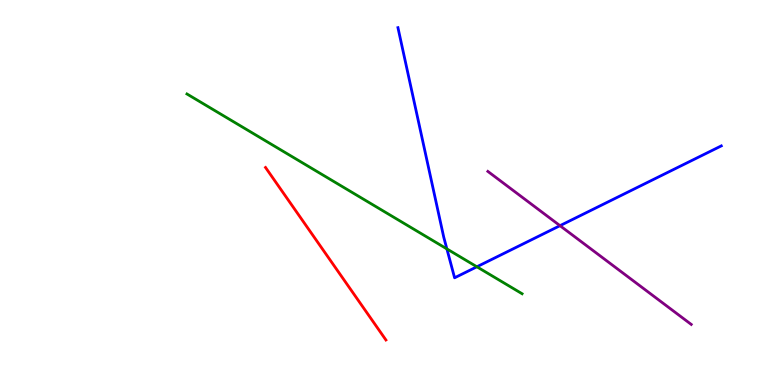[{'lines': ['blue', 'red'], 'intersections': []}, {'lines': ['green', 'red'], 'intersections': []}, {'lines': ['purple', 'red'], 'intersections': []}, {'lines': ['blue', 'green'], 'intersections': [{'x': 5.77, 'y': 3.53}, {'x': 6.15, 'y': 3.07}]}, {'lines': ['blue', 'purple'], 'intersections': [{'x': 7.23, 'y': 4.14}]}, {'lines': ['green', 'purple'], 'intersections': []}]